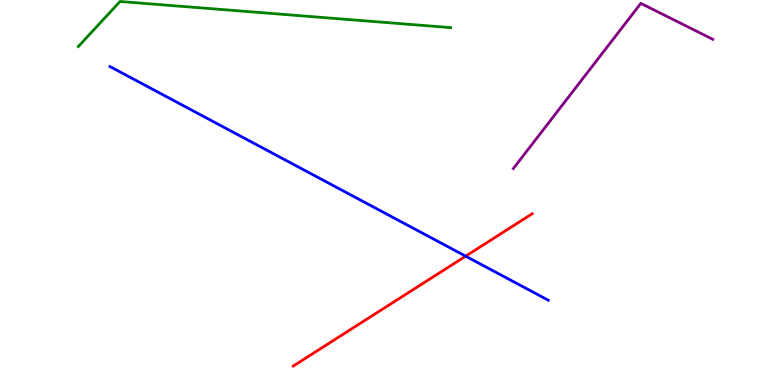[{'lines': ['blue', 'red'], 'intersections': [{'x': 6.01, 'y': 3.35}]}, {'lines': ['green', 'red'], 'intersections': []}, {'lines': ['purple', 'red'], 'intersections': []}, {'lines': ['blue', 'green'], 'intersections': []}, {'lines': ['blue', 'purple'], 'intersections': []}, {'lines': ['green', 'purple'], 'intersections': []}]